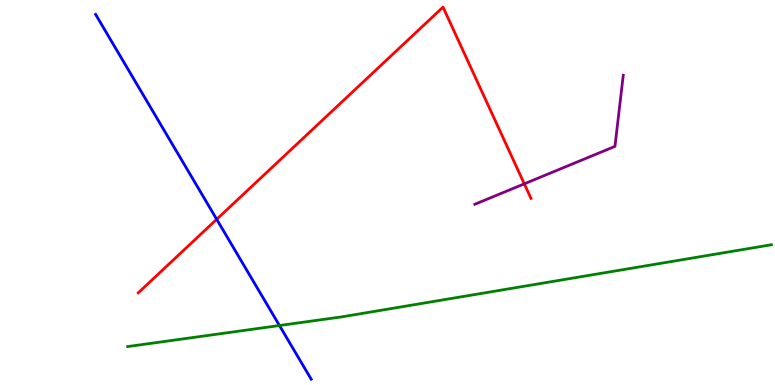[{'lines': ['blue', 'red'], 'intersections': [{'x': 2.8, 'y': 4.3}]}, {'lines': ['green', 'red'], 'intersections': []}, {'lines': ['purple', 'red'], 'intersections': [{'x': 6.77, 'y': 5.22}]}, {'lines': ['blue', 'green'], 'intersections': [{'x': 3.61, 'y': 1.55}]}, {'lines': ['blue', 'purple'], 'intersections': []}, {'lines': ['green', 'purple'], 'intersections': []}]